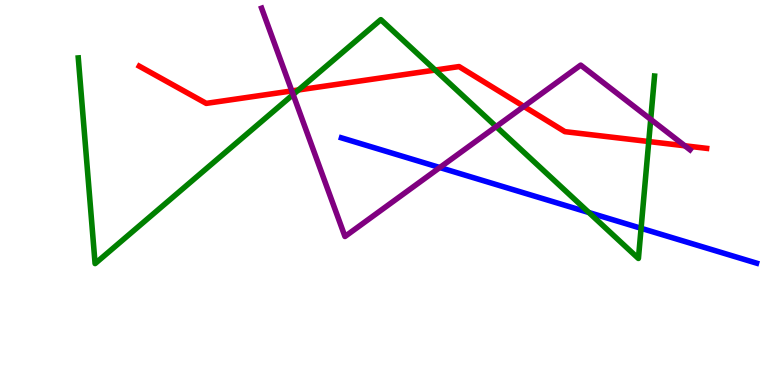[{'lines': ['blue', 'red'], 'intersections': []}, {'lines': ['green', 'red'], 'intersections': [{'x': 3.85, 'y': 7.66}, {'x': 5.62, 'y': 8.18}, {'x': 8.37, 'y': 6.32}]}, {'lines': ['purple', 'red'], 'intersections': [{'x': 3.77, 'y': 7.64}, {'x': 6.76, 'y': 7.24}, {'x': 8.84, 'y': 6.21}]}, {'lines': ['blue', 'green'], 'intersections': [{'x': 7.6, 'y': 4.48}, {'x': 8.27, 'y': 4.07}]}, {'lines': ['blue', 'purple'], 'intersections': [{'x': 5.68, 'y': 5.65}]}, {'lines': ['green', 'purple'], 'intersections': [{'x': 3.78, 'y': 7.54}, {'x': 6.4, 'y': 6.71}, {'x': 8.4, 'y': 6.9}]}]